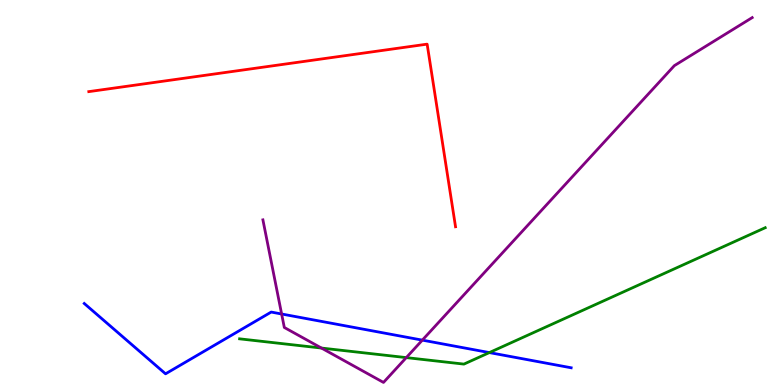[{'lines': ['blue', 'red'], 'intersections': []}, {'lines': ['green', 'red'], 'intersections': []}, {'lines': ['purple', 'red'], 'intersections': []}, {'lines': ['blue', 'green'], 'intersections': [{'x': 6.31, 'y': 0.842}]}, {'lines': ['blue', 'purple'], 'intersections': [{'x': 3.63, 'y': 1.84}, {'x': 5.45, 'y': 1.17}]}, {'lines': ['green', 'purple'], 'intersections': [{'x': 4.15, 'y': 0.96}, {'x': 5.24, 'y': 0.711}]}]